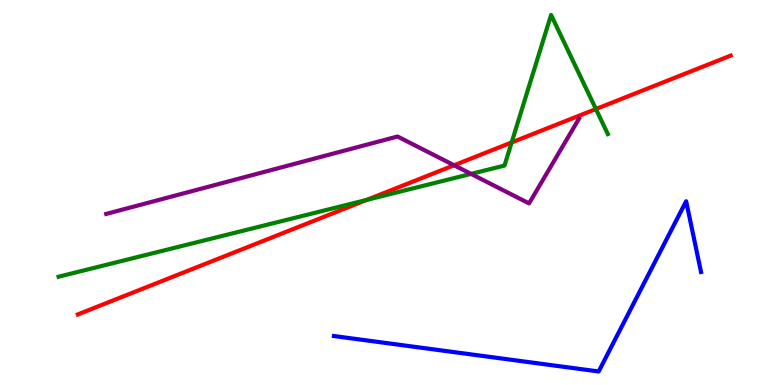[{'lines': ['blue', 'red'], 'intersections': []}, {'lines': ['green', 'red'], 'intersections': [{'x': 4.73, 'y': 4.81}, {'x': 6.6, 'y': 6.3}, {'x': 7.69, 'y': 7.17}]}, {'lines': ['purple', 'red'], 'intersections': [{'x': 5.86, 'y': 5.71}]}, {'lines': ['blue', 'green'], 'intersections': []}, {'lines': ['blue', 'purple'], 'intersections': []}, {'lines': ['green', 'purple'], 'intersections': [{'x': 6.08, 'y': 5.48}]}]